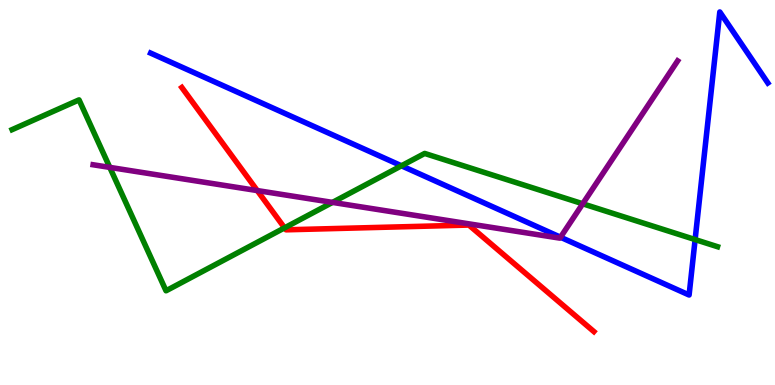[{'lines': ['blue', 'red'], 'intersections': []}, {'lines': ['green', 'red'], 'intersections': [{'x': 3.67, 'y': 4.08}]}, {'lines': ['purple', 'red'], 'intersections': [{'x': 3.32, 'y': 5.05}]}, {'lines': ['blue', 'green'], 'intersections': [{'x': 5.18, 'y': 5.69}, {'x': 8.97, 'y': 3.78}]}, {'lines': ['blue', 'purple'], 'intersections': [{'x': 7.23, 'y': 3.84}]}, {'lines': ['green', 'purple'], 'intersections': [{'x': 1.42, 'y': 5.65}, {'x': 4.29, 'y': 4.74}, {'x': 7.52, 'y': 4.71}]}]